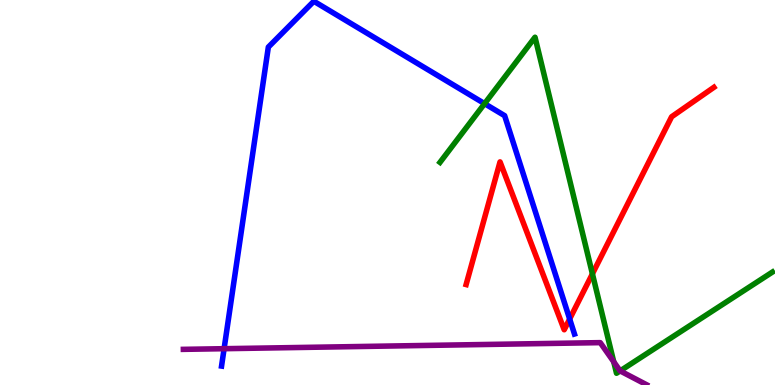[{'lines': ['blue', 'red'], 'intersections': [{'x': 7.35, 'y': 1.71}]}, {'lines': ['green', 'red'], 'intersections': [{'x': 7.64, 'y': 2.89}]}, {'lines': ['purple', 'red'], 'intersections': []}, {'lines': ['blue', 'green'], 'intersections': [{'x': 6.25, 'y': 7.31}]}, {'lines': ['blue', 'purple'], 'intersections': [{'x': 2.89, 'y': 0.943}]}, {'lines': ['green', 'purple'], 'intersections': [{'x': 7.92, 'y': 0.603}, {'x': 8.0, 'y': 0.366}]}]